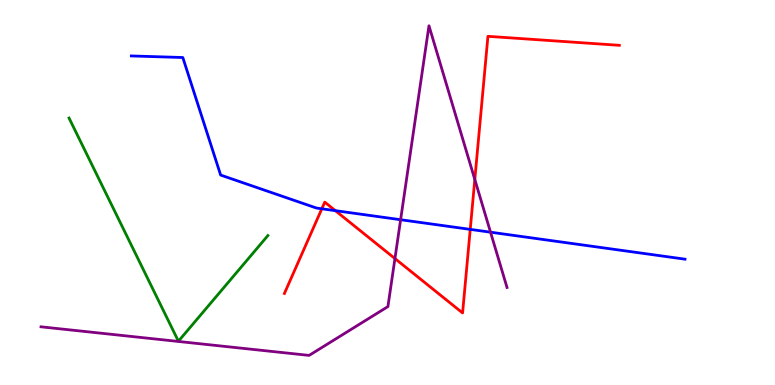[{'lines': ['blue', 'red'], 'intersections': [{'x': 4.15, 'y': 4.58}, {'x': 4.33, 'y': 4.53}, {'x': 6.07, 'y': 4.04}]}, {'lines': ['green', 'red'], 'intersections': []}, {'lines': ['purple', 'red'], 'intersections': [{'x': 5.1, 'y': 3.28}, {'x': 6.13, 'y': 5.34}]}, {'lines': ['blue', 'green'], 'intersections': []}, {'lines': ['blue', 'purple'], 'intersections': [{'x': 5.17, 'y': 4.29}, {'x': 6.33, 'y': 3.97}]}, {'lines': ['green', 'purple'], 'intersections': []}]